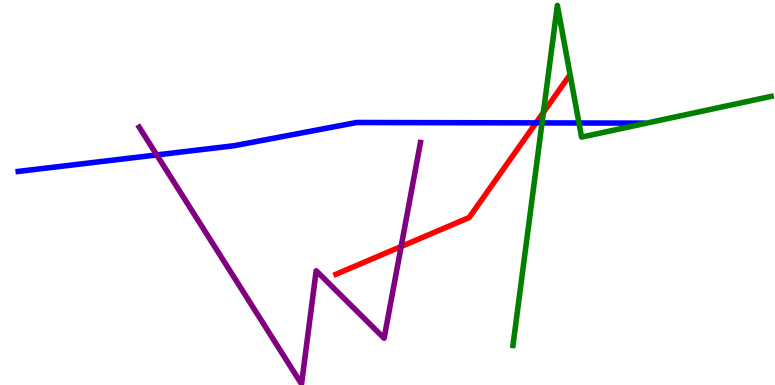[{'lines': ['blue', 'red'], 'intersections': [{'x': 6.92, 'y': 6.81}]}, {'lines': ['green', 'red'], 'intersections': [{'x': 7.01, 'y': 7.08}]}, {'lines': ['purple', 'red'], 'intersections': [{'x': 5.18, 'y': 3.6}]}, {'lines': ['blue', 'green'], 'intersections': [{'x': 6.99, 'y': 6.81}, {'x': 7.47, 'y': 6.81}]}, {'lines': ['blue', 'purple'], 'intersections': [{'x': 2.02, 'y': 5.98}]}, {'lines': ['green', 'purple'], 'intersections': []}]